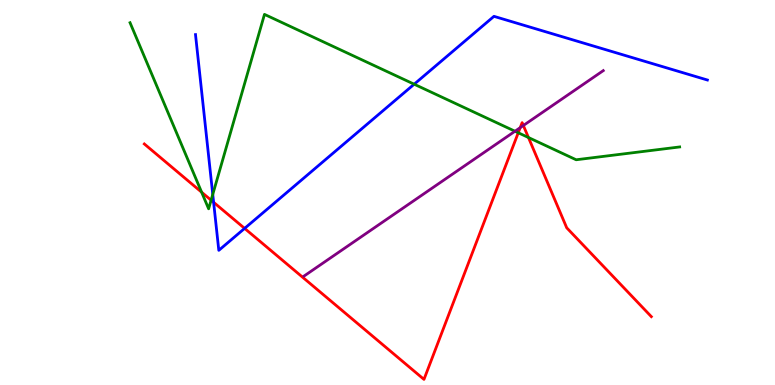[{'lines': ['blue', 'red'], 'intersections': [{'x': 2.76, 'y': 4.75}, {'x': 3.16, 'y': 4.07}]}, {'lines': ['green', 'red'], 'intersections': [{'x': 2.6, 'y': 5.01}, {'x': 2.72, 'y': 4.8}, {'x': 6.69, 'y': 6.55}, {'x': 6.82, 'y': 6.43}]}, {'lines': ['purple', 'red'], 'intersections': [{'x': 6.71, 'y': 6.68}, {'x': 6.75, 'y': 6.74}]}, {'lines': ['blue', 'green'], 'intersections': [{'x': 2.75, 'y': 4.95}, {'x': 5.34, 'y': 7.81}]}, {'lines': ['blue', 'purple'], 'intersections': []}, {'lines': ['green', 'purple'], 'intersections': [{'x': 6.65, 'y': 6.59}]}]